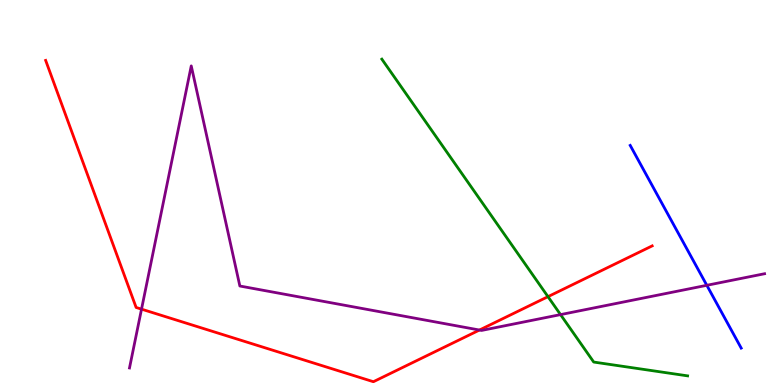[{'lines': ['blue', 'red'], 'intersections': []}, {'lines': ['green', 'red'], 'intersections': [{'x': 7.07, 'y': 2.29}]}, {'lines': ['purple', 'red'], 'intersections': [{'x': 1.83, 'y': 1.97}, {'x': 6.19, 'y': 1.43}]}, {'lines': ['blue', 'green'], 'intersections': []}, {'lines': ['blue', 'purple'], 'intersections': [{'x': 9.12, 'y': 2.59}]}, {'lines': ['green', 'purple'], 'intersections': [{'x': 7.23, 'y': 1.83}]}]